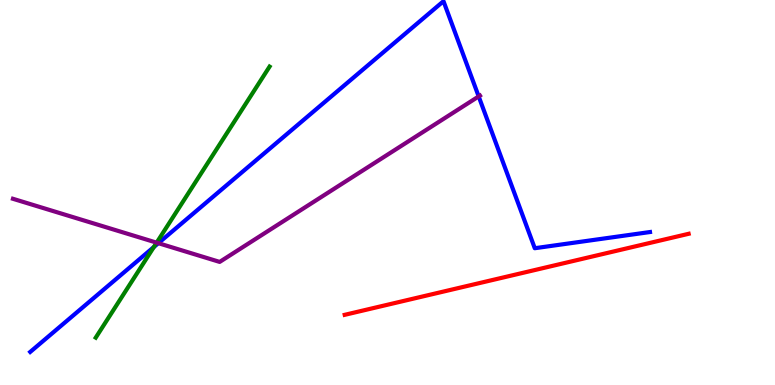[{'lines': ['blue', 'red'], 'intersections': []}, {'lines': ['green', 'red'], 'intersections': []}, {'lines': ['purple', 'red'], 'intersections': []}, {'lines': ['blue', 'green'], 'intersections': [{'x': 1.99, 'y': 3.58}]}, {'lines': ['blue', 'purple'], 'intersections': [{'x': 2.04, 'y': 3.68}, {'x': 6.18, 'y': 7.5}]}, {'lines': ['green', 'purple'], 'intersections': [{'x': 2.02, 'y': 3.7}]}]